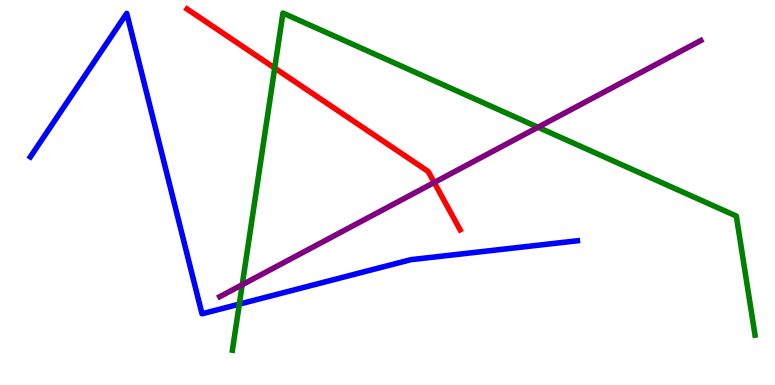[{'lines': ['blue', 'red'], 'intersections': []}, {'lines': ['green', 'red'], 'intersections': [{'x': 3.54, 'y': 8.23}]}, {'lines': ['purple', 'red'], 'intersections': [{'x': 5.6, 'y': 5.26}]}, {'lines': ['blue', 'green'], 'intersections': [{'x': 3.09, 'y': 2.1}]}, {'lines': ['blue', 'purple'], 'intersections': []}, {'lines': ['green', 'purple'], 'intersections': [{'x': 3.13, 'y': 2.6}, {'x': 6.94, 'y': 6.69}]}]